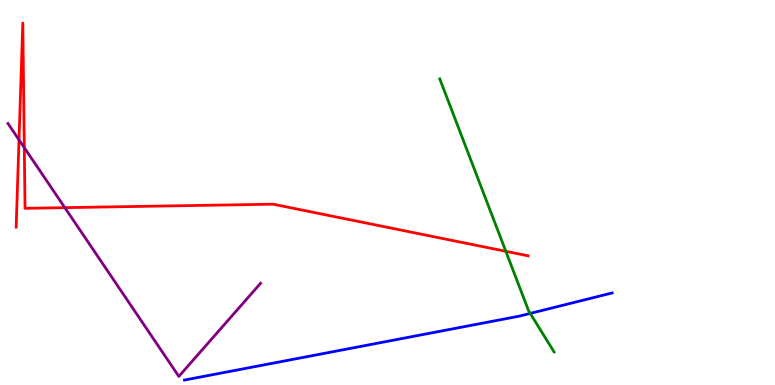[{'lines': ['blue', 'red'], 'intersections': []}, {'lines': ['green', 'red'], 'intersections': [{'x': 6.53, 'y': 3.47}]}, {'lines': ['purple', 'red'], 'intersections': [{'x': 0.245, 'y': 6.37}, {'x': 0.314, 'y': 6.16}, {'x': 0.837, 'y': 4.61}]}, {'lines': ['blue', 'green'], 'intersections': [{'x': 6.84, 'y': 1.86}]}, {'lines': ['blue', 'purple'], 'intersections': []}, {'lines': ['green', 'purple'], 'intersections': []}]